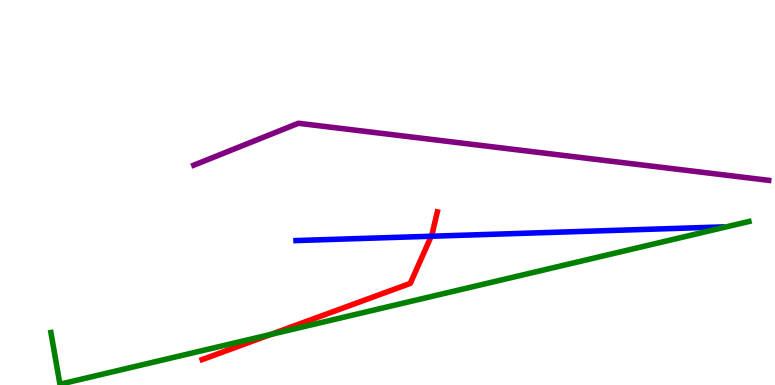[{'lines': ['blue', 'red'], 'intersections': [{'x': 5.56, 'y': 3.86}]}, {'lines': ['green', 'red'], 'intersections': [{'x': 3.5, 'y': 1.31}]}, {'lines': ['purple', 'red'], 'intersections': []}, {'lines': ['blue', 'green'], 'intersections': []}, {'lines': ['blue', 'purple'], 'intersections': []}, {'lines': ['green', 'purple'], 'intersections': []}]